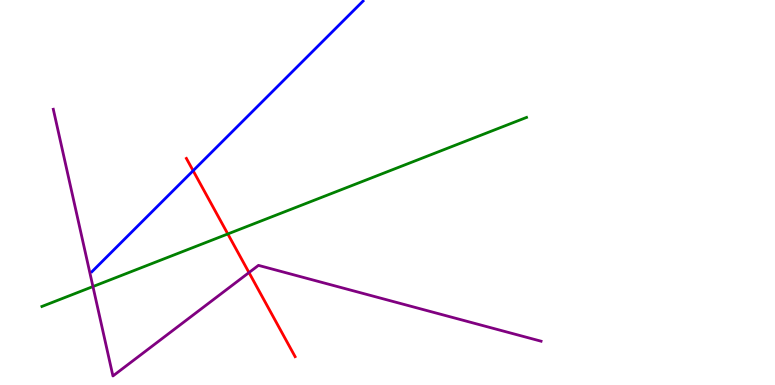[{'lines': ['blue', 'red'], 'intersections': [{'x': 2.49, 'y': 5.57}]}, {'lines': ['green', 'red'], 'intersections': [{'x': 2.94, 'y': 3.92}]}, {'lines': ['purple', 'red'], 'intersections': [{'x': 3.21, 'y': 2.92}]}, {'lines': ['blue', 'green'], 'intersections': []}, {'lines': ['blue', 'purple'], 'intersections': []}, {'lines': ['green', 'purple'], 'intersections': [{'x': 1.2, 'y': 2.56}]}]